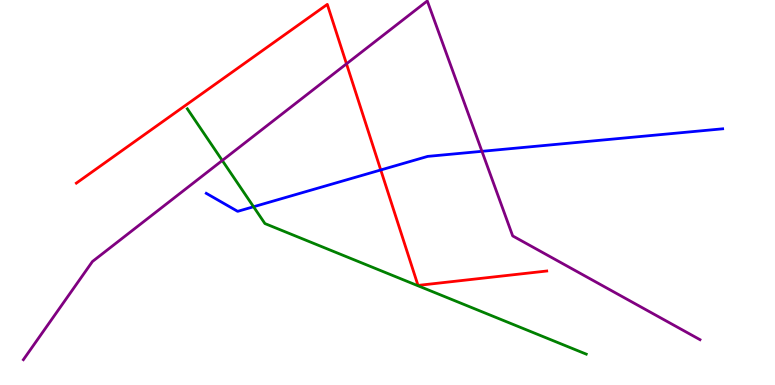[{'lines': ['blue', 'red'], 'intersections': [{'x': 4.91, 'y': 5.59}]}, {'lines': ['green', 'red'], 'intersections': []}, {'lines': ['purple', 'red'], 'intersections': [{'x': 4.47, 'y': 8.34}]}, {'lines': ['blue', 'green'], 'intersections': [{'x': 3.27, 'y': 4.63}]}, {'lines': ['blue', 'purple'], 'intersections': [{'x': 6.22, 'y': 6.07}]}, {'lines': ['green', 'purple'], 'intersections': [{'x': 2.87, 'y': 5.83}]}]